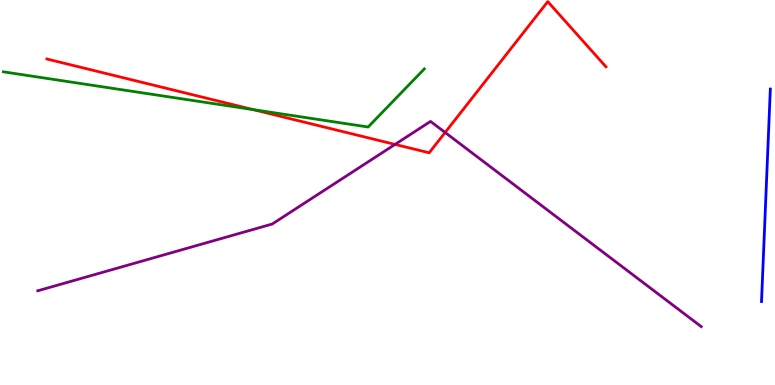[{'lines': ['blue', 'red'], 'intersections': []}, {'lines': ['green', 'red'], 'intersections': [{'x': 3.27, 'y': 7.15}]}, {'lines': ['purple', 'red'], 'intersections': [{'x': 5.1, 'y': 6.25}, {'x': 5.74, 'y': 6.56}]}, {'lines': ['blue', 'green'], 'intersections': []}, {'lines': ['blue', 'purple'], 'intersections': []}, {'lines': ['green', 'purple'], 'intersections': []}]